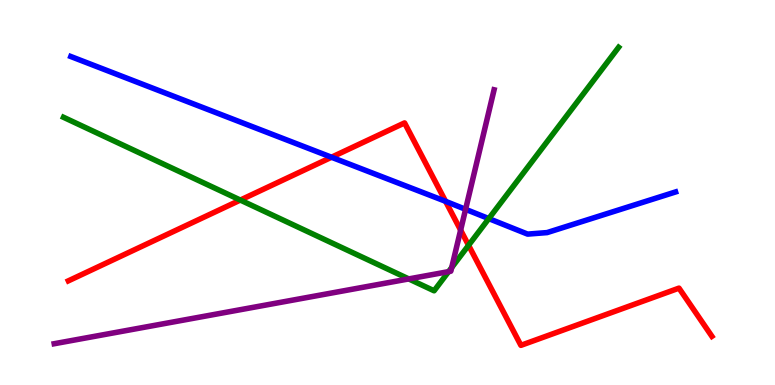[{'lines': ['blue', 'red'], 'intersections': [{'x': 4.28, 'y': 5.92}, {'x': 5.75, 'y': 4.77}]}, {'lines': ['green', 'red'], 'intersections': [{'x': 3.1, 'y': 4.8}, {'x': 6.05, 'y': 3.63}]}, {'lines': ['purple', 'red'], 'intersections': [{'x': 5.94, 'y': 4.02}]}, {'lines': ['blue', 'green'], 'intersections': [{'x': 6.31, 'y': 4.32}]}, {'lines': ['blue', 'purple'], 'intersections': [{'x': 6.01, 'y': 4.56}]}, {'lines': ['green', 'purple'], 'intersections': [{'x': 5.27, 'y': 2.76}, {'x': 5.79, 'y': 2.94}, {'x': 5.83, 'y': 3.05}]}]